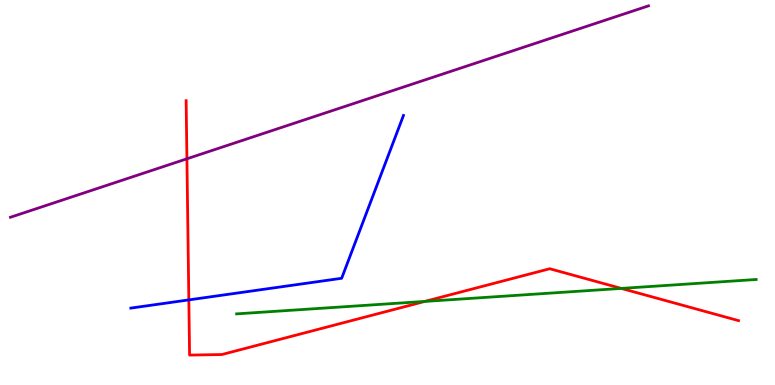[{'lines': ['blue', 'red'], 'intersections': [{'x': 2.44, 'y': 2.21}]}, {'lines': ['green', 'red'], 'intersections': [{'x': 5.48, 'y': 2.17}, {'x': 8.02, 'y': 2.51}]}, {'lines': ['purple', 'red'], 'intersections': [{'x': 2.41, 'y': 5.88}]}, {'lines': ['blue', 'green'], 'intersections': []}, {'lines': ['blue', 'purple'], 'intersections': []}, {'lines': ['green', 'purple'], 'intersections': []}]